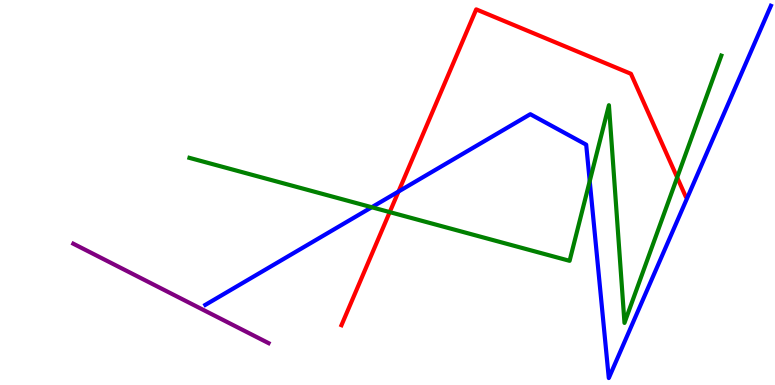[{'lines': ['blue', 'red'], 'intersections': [{'x': 5.14, 'y': 5.03}]}, {'lines': ['green', 'red'], 'intersections': [{'x': 5.03, 'y': 4.49}, {'x': 8.74, 'y': 5.39}]}, {'lines': ['purple', 'red'], 'intersections': []}, {'lines': ['blue', 'green'], 'intersections': [{'x': 4.8, 'y': 4.62}, {'x': 7.61, 'y': 5.29}]}, {'lines': ['blue', 'purple'], 'intersections': []}, {'lines': ['green', 'purple'], 'intersections': []}]